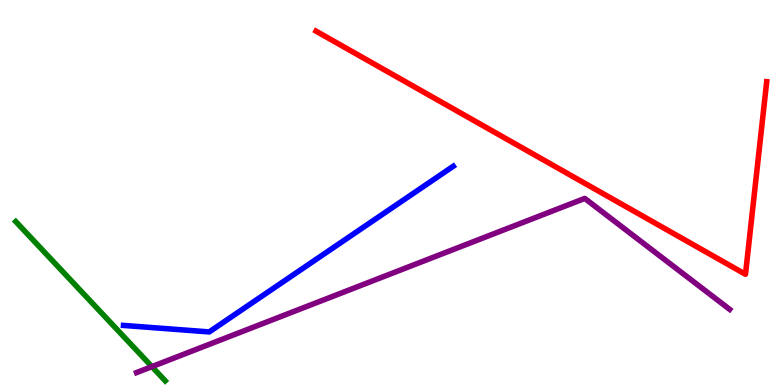[{'lines': ['blue', 'red'], 'intersections': []}, {'lines': ['green', 'red'], 'intersections': []}, {'lines': ['purple', 'red'], 'intersections': []}, {'lines': ['blue', 'green'], 'intersections': []}, {'lines': ['blue', 'purple'], 'intersections': []}, {'lines': ['green', 'purple'], 'intersections': [{'x': 1.96, 'y': 0.477}]}]